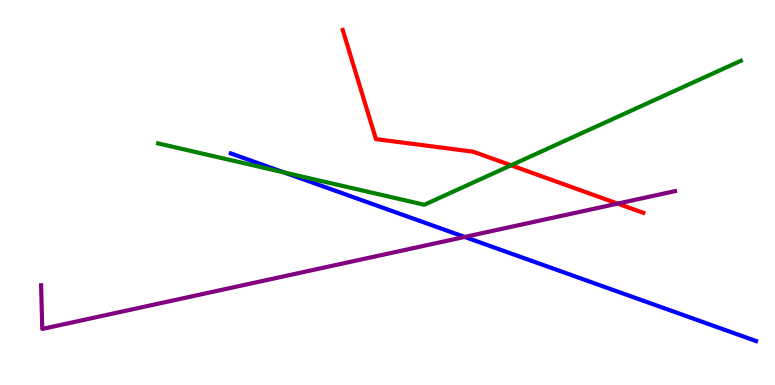[{'lines': ['blue', 'red'], 'intersections': []}, {'lines': ['green', 'red'], 'intersections': [{'x': 6.59, 'y': 5.71}]}, {'lines': ['purple', 'red'], 'intersections': [{'x': 7.97, 'y': 4.71}]}, {'lines': ['blue', 'green'], 'intersections': [{'x': 3.66, 'y': 5.52}]}, {'lines': ['blue', 'purple'], 'intersections': [{'x': 6.0, 'y': 3.85}]}, {'lines': ['green', 'purple'], 'intersections': []}]